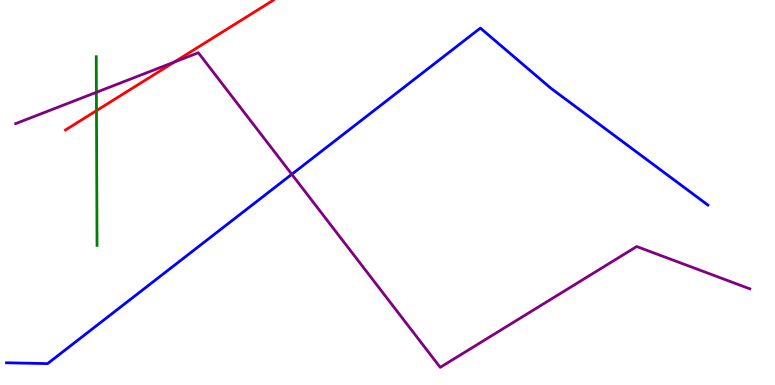[{'lines': ['blue', 'red'], 'intersections': []}, {'lines': ['green', 'red'], 'intersections': [{'x': 1.24, 'y': 7.13}]}, {'lines': ['purple', 'red'], 'intersections': [{'x': 2.25, 'y': 8.39}]}, {'lines': ['blue', 'green'], 'intersections': []}, {'lines': ['blue', 'purple'], 'intersections': [{'x': 3.76, 'y': 5.47}]}, {'lines': ['green', 'purple'], 'intersections': [{'x': 1.24, 'y': 7.6}]}]